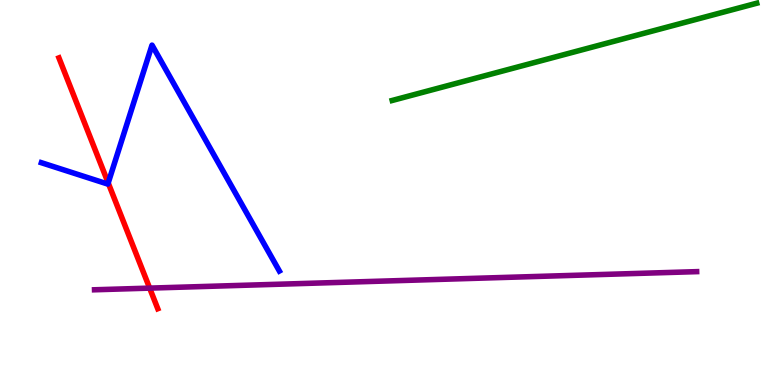[{'lines': ['blue', 'red'], 'intersections': [{'x': 1.4, 'y': 5.25}]}, {'lines': ['green', 'red'], 'intersections': []}, {'lines': ['purple', 'red'], 'intersections': [{'x': 1.93, 'y': 2.52}]}, {'lines': ['blue', 'green'], 'intersections': []}, {'lines': ['blue', 'purple'], 'intersections': []}, {'lines': ['green', 'purple'], 'intersections': []}]